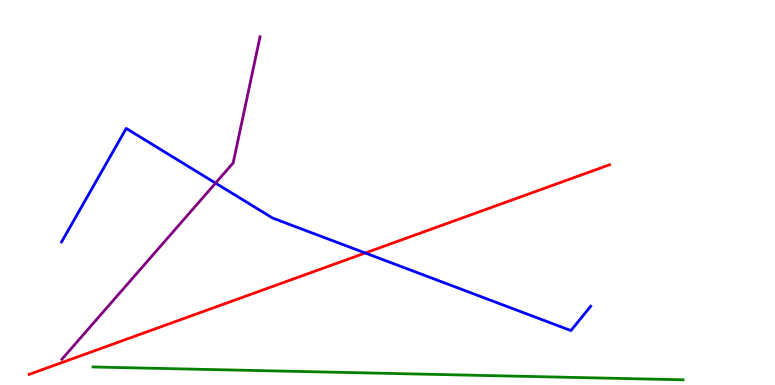[{'lines': ['blue', 'red'], 'intersections': [{'x': 4.71, 'y': 3.43}]}, {'lines': ['green', 'red'], 'intersections': []}, {'lines': ['purple', 'red'], 'intersections': []}, {'lines': ['blue', 'green'], 'intersections': []}, {'lines': ['blue', 'purple'], 'intersections': [{'x': 2.78, 'y': 5.24}]}, {'lines': ['green', 'purple'], 'intersections': []}]